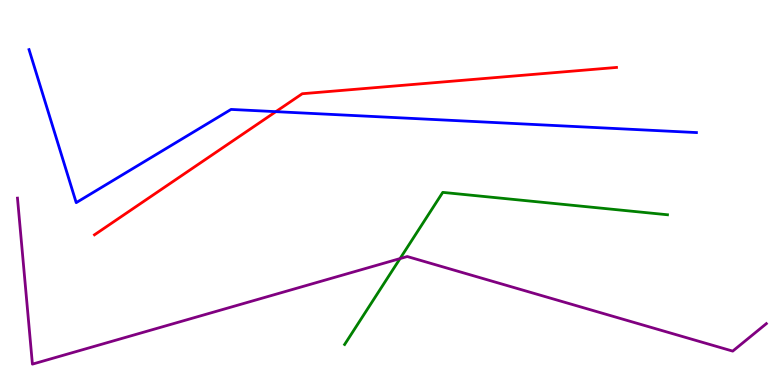[{'lines': ['blue', 'red'], 'intersections': [{'x': 3.56, 'y': 7.1}]}, {'lines': ['green', 'red'], 'intersections': []}, {'lines': ['purple', 'red'], 'intersections': []}, {'lines': ['blue', 'green'], 'intersections': []}, {'lines': ['blue', 'purple'], 'intersections': []}, {'lines': ['green', 'purple'], 'intersections': [{'x': 5.16, 'y': 3.28}]}]